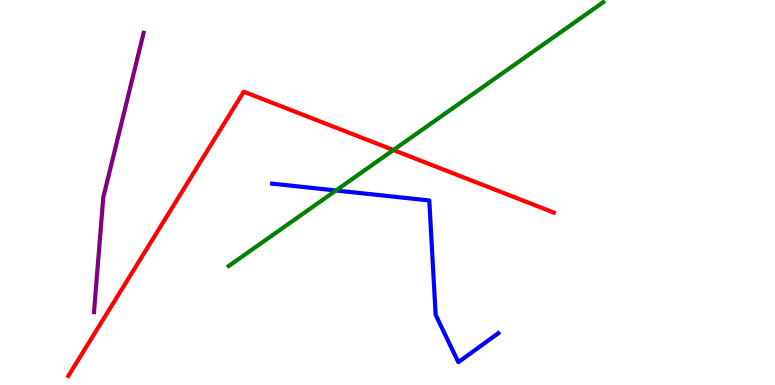[{'lines': ['blue', 'red'], 'intersections': []}, {'lines': ['green', 'red'], 'intersections': [{'x': 5.08, 'y': 6.1}]}, {'lines': ['purple', 'red'], 'intersections': []}, {'lines': ['blue', 'green'], 'intersections': [{'x': 4.34, 'y': 5.05}]}, {'lines': ['blue', 'purple'], 'intersections': []}, {'lines': ['green', 'purple'], 'intersections': []}]